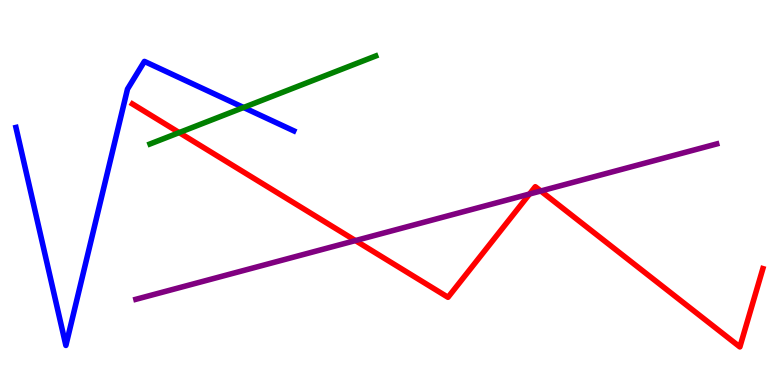[{'lines': ['blue', 'red'], 'intersections': []}, {'lines': ['green', 'red'], 'intersections': [{'x': 2.31, 'y': 6.56}]}, {'lines': ['purple', 'red'], 'intersections': [{'x': 4.59, 'y': 3.75}, {'x': 6.83, 'y': 4.96}, {'x': 6.98, 'y': 5.04}]}, {'lines': ['blue', 'green'], 'intersections': [{'x': 3.14, 'y': 7.21}]}, {'lines': ['blue', 'purple'], 'intersections': []}, {'lines': ['green', 'purple'], 'intersections': []}]